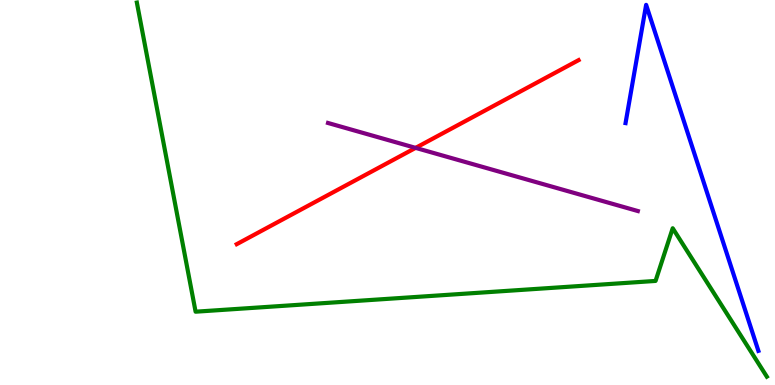[{'lines': ['blue', 'red'], 'intersections': []}, {'lines': ['green', 'red'], 'intersections': []}, {'lines': ['purple', 'red'], 'intersections': [{'x': 5.36, 'y': 6.16}]}, {'lines': ['blue', 'green'], 'intersections': []}, {'lines': ['blue', 'purple'], 'intersections': []}, {'lines': ['green', 'purple'], 'intersections': []}]